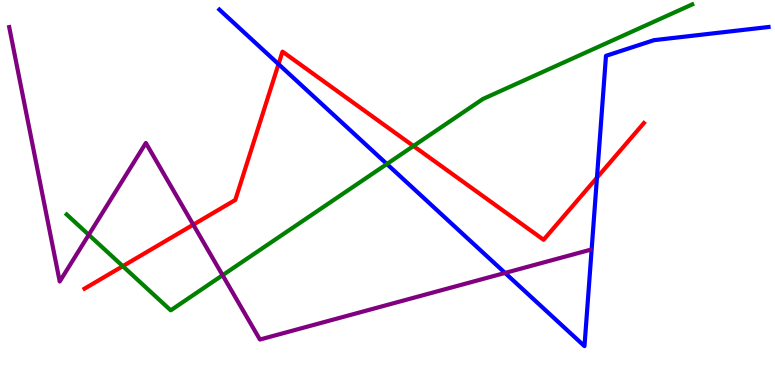[{'lines': ['blue', 'red'], 'intersections': [{'x': 3.59, 'y': 8.33}, {'x': 7.7, 'y': 5.38}]}, {'lines': ['green', 'red'], 'intersections': [{'x': 1.58, 'y': 3.09}, {'x': 5.33, 'y': 6.21}]}, {'lines': ['purple', 'red'], 'intersections': [{'x': 2.49, 'y': 4.16}]}, {'lines': ['blue', 'green'], 'intersections': [{'x': 4.99, 'y': 5.74}]}, {'lines': ['blue', 'purple'], 'intersections': [{'x': 6.52, 'y': 2.91}]}, {'lines': ['green', 'purple'], 'intersections': [{'x': 1.15, 'y': 3.9}, {'x': 2.87, 'y': 2.85}]}]